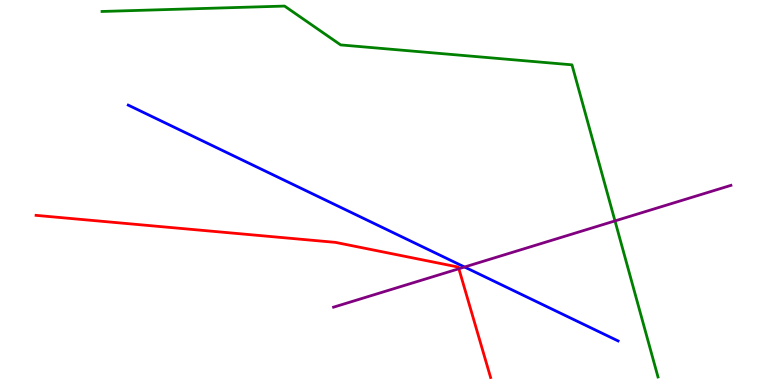[{'lines': ['blue', 'red'], 'intersections': []}, {'lines': ['green', 'red'], 'intersections': []}, {'lines': ['purple', 'red'], 'intersections': [{'x': 5.92, 'y': 3.02}]}, {'lines': ['blue', 'green'], 'intersections': []}, {'lines': ['blue', 'purple'], 'intersections': [{'x': 5.99, 'y': 3.06}]}, {'lines': ['green', 'purple'], 'intersections': [{'x': 7.94, 'y': 4.26}]}]